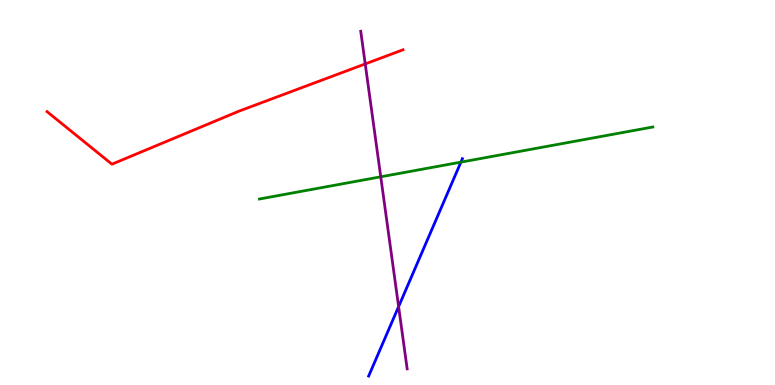[{'lines': ['blue', 'red'], 'intersections': []}, {'lines': ['green', 'red'], 'intersections': []}, {'lines': ['purple', 'red'], 'intersections': [{'x': 4.71, 'y': 8.34}]}, {'lines': ['blue', 'green'], 'intersections': [{'x': 5.95, 'y': 5.79}]}, {'lines': ['blue', 'purple'], 'intersections': [{'x': 5.14, 'y': 2.04}]}, {'lines': ['green', 'purple'], 'intersections': [{'x': 4.91, 'y': 5.41}]}]